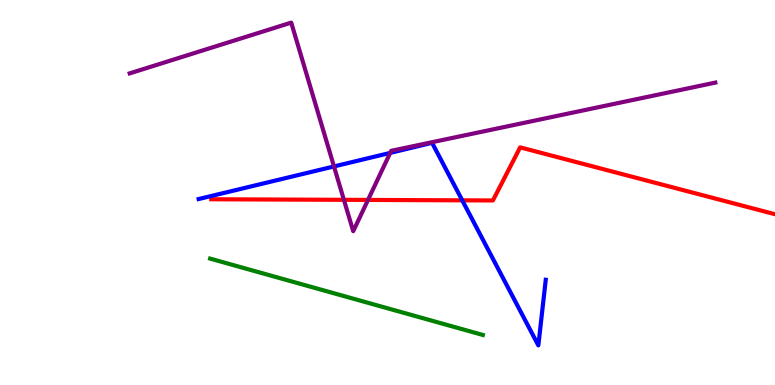[{'lines': ['blue', 'red'], 'intersections': [{'x': 5.96, 'y': 4.8}]}, {'lines': ['green', 'red'], 'intersections': []}, {'lines': ['purple', 'red'], 'intersections': [{'x': 4.44, 'y': 4.81}, {'x': 4.75, 'y': 4.81}]}, {'lines': ['blue', 'green'], 'intersections': []}, {'lines': ['blue', 'purple'], 'intersections': [{'x': 4.31, 'y': 5.68}, {'x': 5.03, 'y': 6.03}]}, {'lines': ['green', 'purple'], 'intersections': []}]